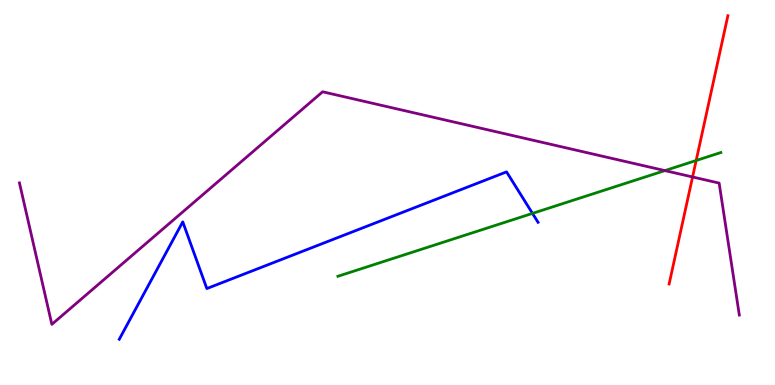[{'lines': ['blue', 'red'], 'intersections': []}, {'lines': ['green', 'red'], 'intersections': [{'x': 8.98, 'y': 5.83}]}, {'lines': ['purple', 'red'], 'intersections': [{'x': 8.94, 'y': 5.4}]}, {'lines': ['blue', 'green'], 'intersections': [{'x': 6.87, 'y': 4.46}]}, {'lines': ['blue', 'purple'], 'intersections': []}, {'lines': ['green', 'purple'], 'intersections': [{'x': 8.58, 'y': 5.57}]}]